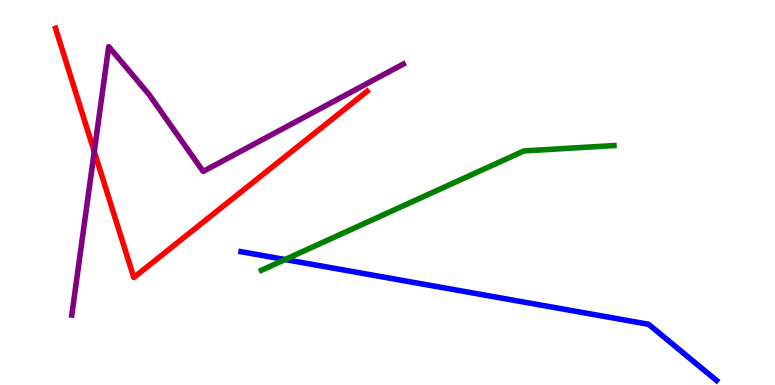[{'lines': ['blue', 'red'], 'intersections': []}, {'lines': ['green', 'red'], 'intersections': []}, {'lines': ['purple', 'red'], 'intersections': [{'x': 1.22, 'y': 6.06}]}, {'lines': ['blue', 'green'], 'intersections': [{'x': 3.68, 'y': 3.26}]}, {'lines': ['blue', 'purple'], 'intersections': []}, {'lines': ['green', 'purple'], 'intersections': []}]